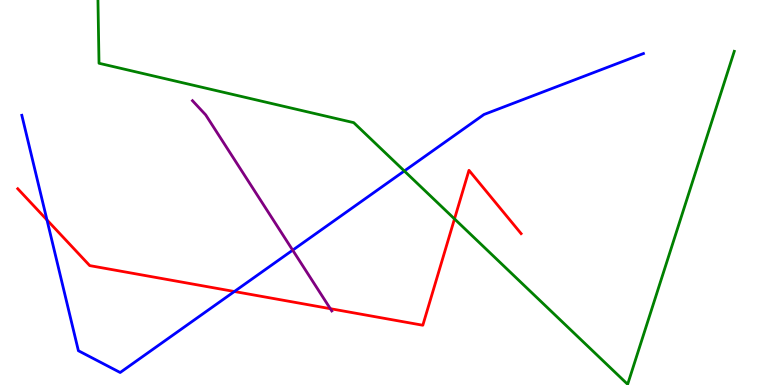[{'lines': ['blue', 'red'], 'intersections': [{'x': 0.606, 'y': 4.29}, {'x': 3.02, 'y': 2.43}]}, {'lines': ['green', 'red'], 'intersections': [{'x': 5.86, 'y': 4.31}]}, {'lines': ['purple', 'red'], 'intersections': [{'x': 4.26, 'y': 1.98}]}, {'lines': ['blue', 'green'], 'intersections': [{'x': 5.22, 'y': 5.56}]}, {'lines': ['blue', 'purple'], 'intersections': [{'x': 3.78, 'y': 3.5}]}, {'lines': ['green', 'purple'], 'intersections': []}]